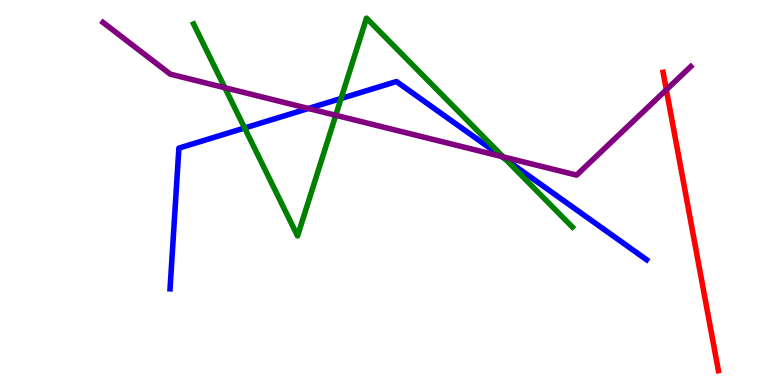[{'lines': ['blue', 'red'], 'intersections': []}, {'lines': ['green', 'red'], 'intersections': []}, {'lines': ['purple', 'red'], 'intersections': [{'x': 8.6, 'y': 7.67}]}, {'lines': ['blue', 'green'], 'intersections': [{'x': 3.16, 'y': 6.68}, {'x': 4.4, 'y': 7.44}, {'x': 6.52, 'y': 5.86}]}, {'lines': ['blue', 'purple'], 'intersections': [{'x': 3.98, 'y': 7.18}, {'x': 6.47, 'y': 5.94}]}, {'lines': ['green', 'purple'], 'intersections': [{'x': 2.9, 'y': 7.72}, {'x': 4.33, 'y': 7.01}, {'x': 6.49, 'y': 5.93}]}]